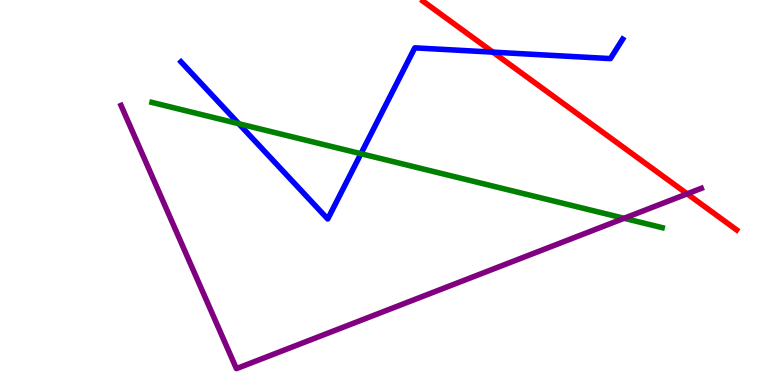[{'lines': ['blue', 'red'], 'intersections': [{'x': 6.36, 'y': 8.65}]}, {'lines': ['green', 'red'], 'intersections': []}, {'lines': ['purple', 'red'], 'intersections': [{'x': 8.87, 'y': 4.97}]}, {'lines': ['blue', 'green'], 'intersections': [{'x': 3.08, 'y': 6.79}, {'x': 4.66, 'y': 6.01}]}, {'lines': ['blue', 'purple'], 'intersections': []}, {'lines': ['green', 'purple'], 'intersections': [{'x': 8.05, 'y': 4.33}]}]